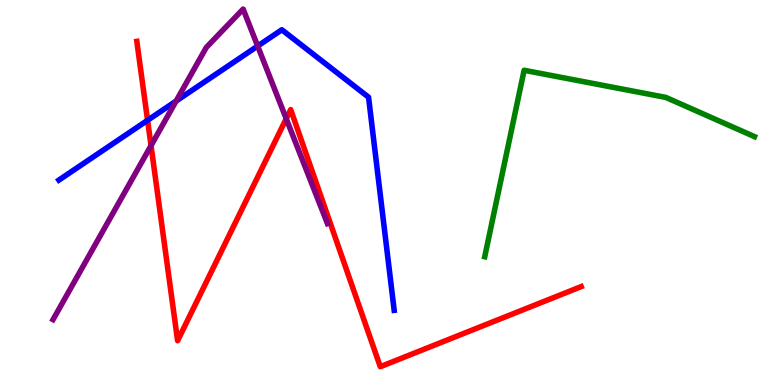[{'lines': ['blue', 'red'], 'intersections': [{'x': 1.9, 'y': 6.88}]}, {'lines': ['green', 'red'], 'intersections': []}, {'lines': ['purple', 'red'], 'intersections': [{'x': 1.95, 'y': 6.22}, {'x': 3.69, 'y': 6.92}]}, {'lines': ['blue', 'green'], 'intersections': []}, {'lines': ['blue', 'purple'], 'intersections': [{'x': 2.27, 'y': 7.38}, {'x': 3.32, 'y': 8.8}]}, {'lines': ['green', 'purple'], 'intersections': []}]